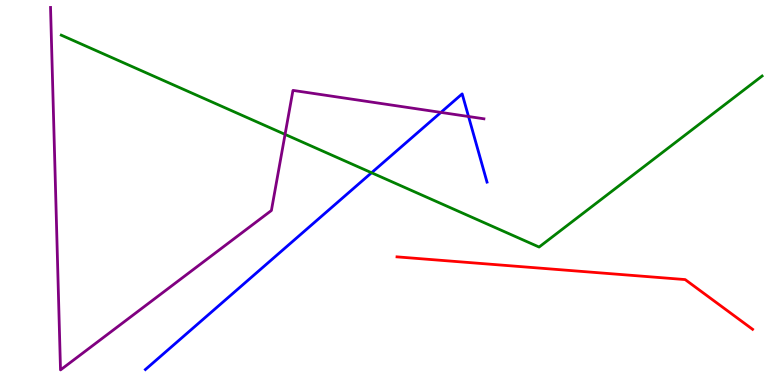[{'lines': ['blue', 'red'], 'intersections': []}, {'lines': ['green', 'red'], 'intersections': []}, {'lines': ['purple', 'red'], 'intersections': []}, {'lines': ['blue', 'green'], 'intersections': [{'x': 4.79, 'y': 5.51}]}, {'lines': ['blue', 'purple'], 'intersections': [{'x': 5.69, 'y': 7.08}, {'x': 6.05, 'y': 6.97}]}, {'lines': ['green', 'purple'], 'intersections': [{'x': 3.68, 'y': 6.51}]}]